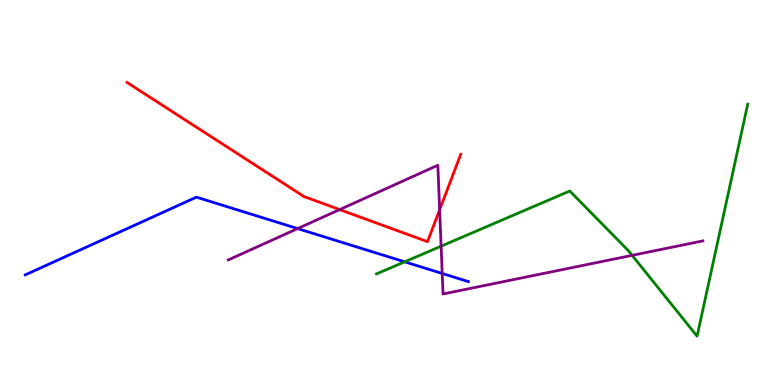[{'lines': ['blue', 'red'], 'intersections': []}, {'lines': ['green', 'red'], 'intersections': []}, {'lines': ['purple', 'red'], 'intersections': [{'x': 4.38, 'y': 4.56}, {'x': 5.67, 'y': 4.55}]}, {'lines': ['blue', 'green'], 'intersections': [{'x': 5.22, 'y': 3.2}]}, {'lines': ['blue', 'purple'], 'intersections': [{'x': 3.84, 'y': 4.06}, {'x': 5.71, 'y': 2.9}]}, {'lines': ['green', 'purple'], 'intersections': [{'x': 5.69, 'y': 3.61}, {'x': 8.16, 'y': 3.37}]}]